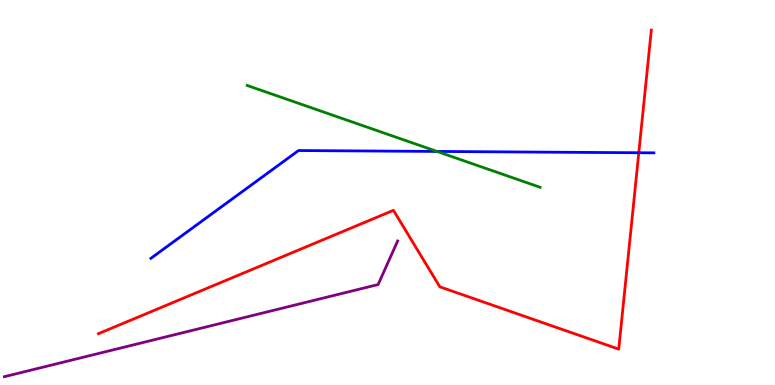[{'lines': ['blue', 'red'], 'intersections': [{'x': 8.24, 'y': 6.03}]}, {'lines': ['green', 'red'], 'intersections': []}, {'lines': ['purple', 'red'], 'intersections': []}, {'lines': ['blue', 'green'], 'intersections': [{'x': 5.64, 'y': 6.07}]}, {'lines': ['blue', 'purple'], 'intersections': []}, {'lines': ['green', 'purple'], 'intersections': []}]